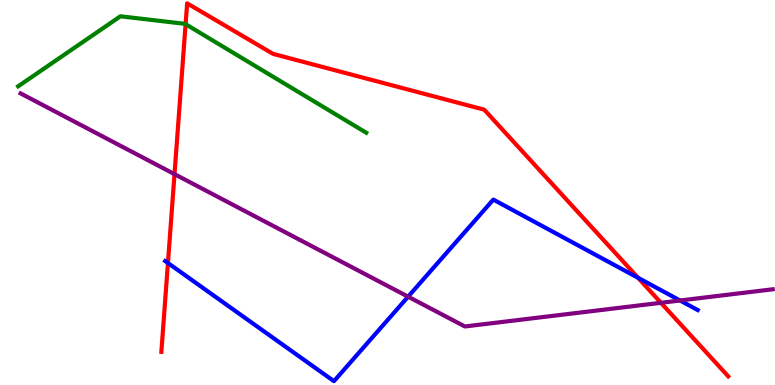[{'lines': ['blue', 'red'], 'intersections': [{'x': 2.17, 'y': 3.17}, {'x': 8.23, 'y': 2.78}]}, {'lines': ['green', 'red'], 'intersections': [{'x': 2.39, 'y': 9.37}]}, {'lines': ['purple', 'red'], 'intersections': [{'x': 2.25, 'y': 5.48}, {'x': 8.53, 'y': 2.14}]}, {'lines': ['blue', 'green'], 'intersections': []}, {'lines': ['blue', 'purple'], 'intersections': [{'x': 5.27, 'y': 2.29}, {'x': 8.77, 'y': 2.2}]}, {'lines': ['green', 'purple'], 'intersections': []}]